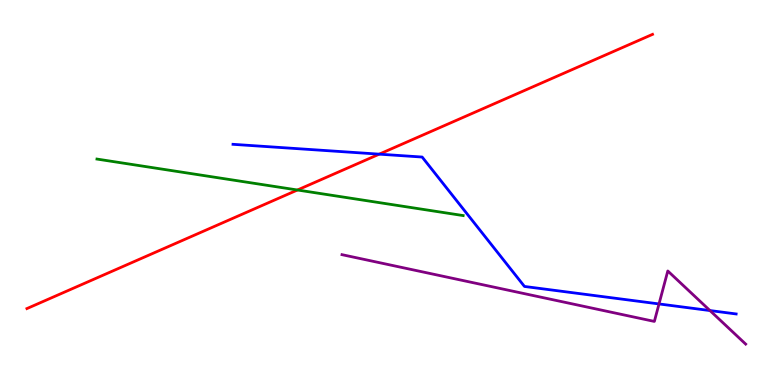[{'lines': ['blue', 'red'], 'intersections': [{'x': 4.89, 'y': 6.0}]}, {'lines': ['green', 'red'], 'intersections': [{'x': 3.84, 'y': 5.06}]}, {'lines': ['purple', 'red'], 'intersections': []}, {'lines': ['blue', 'green'], 'intersections': []}, {'lines': ['blue', 'purple'], 'intersections': [{'x': 8.5, 'y': 2.11}, {'x': 9.16, 'y': 1.93}]}, {'lines': ['green', 'purple'], 'intersections': []}]